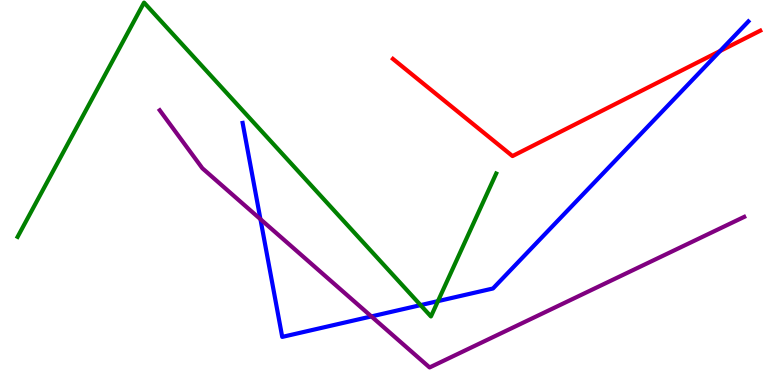[{'lines': ['blue', 'red'], 'intersections': [{'x': 9.29, 'y': 8.67}]}, {'lines': ['green', 'red'], 'intersections': []}, {'lines': ['purple', 'red'], 'intersections': []}, {'lines': ['blue', 'green'], 'intersections': [{'x': 5.43, 'y': 2.07}, {'x': 5.65, 'y': 2.18}]}, {'lines': ['blue', 'purple'], 'intersections': [{'x': 3.36, 'y': 4.31}, {'x': 4.79, 'y': 1.78}]}, {'lines': ['green', 'purple'], 'intersections': []}]